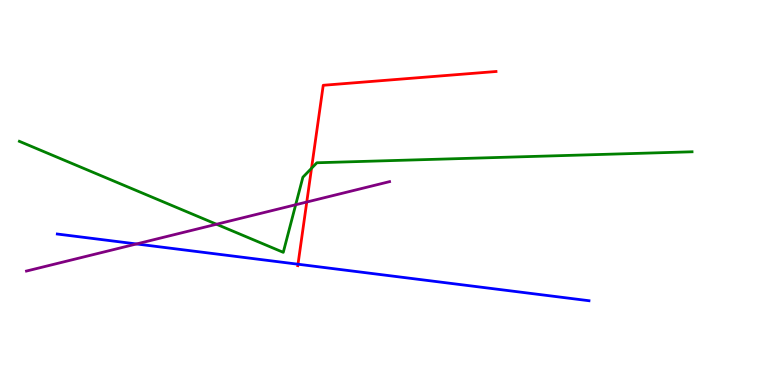[{'lines': ['blue', 'red'], 'intersections': [{'x': 3.85, 'y': 3.14}]}, {'lines': ['green', 'red'], 'intersections': [{'x': 4.02, 'y': 5.63}]}, {'lines': ['purple', 'red'], 'intersections': [{'x': 3.96, 'y': 4.75}]}, {'lines': ['blue', 'green'], 'intersections': []}, {'lines': ['blue', 'purple'], 'intersections': [{'x': 1.76, 'y': 3.66}]}, {'lines': ['green', 'purple'], 'intersections': [{'x': 2.79, 'y': 4.18}, {'x': 3.82, 'y': 4.68}]}]